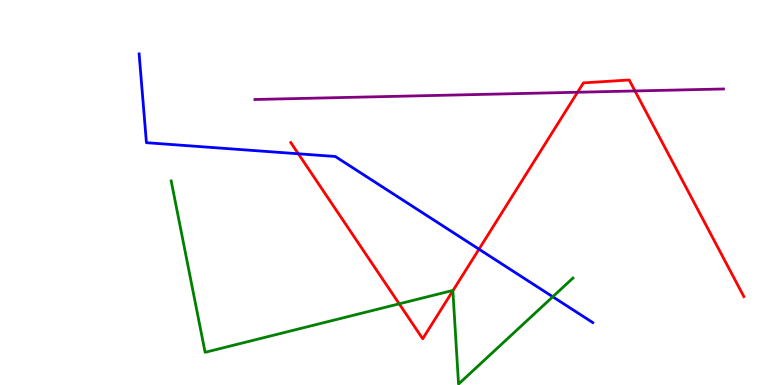[{'lines': ['blue', 'red'], 'intersections': [{'x': 3.85, 'y': 6.01}, {'x': 6.18, 'y': 3.53}]}, {'lines': ['green', 'red'], 'intersections': [{'x': 5.15, 'y': 2.11}, {'x': 5.84, 'y': 2.45}]}, {'lines': ['purple', 'red'], 'intersections': [{'x': 7.45, 'y': 7.6}, {'x': 8.19, 'y': 7.64}]}, {'lines': ['blue', 'green'], 'intersections': [{'x': 7.13, 'y': 2.29}]}, {'lines': ['blue', 'purple'], 'intersections': []}, {'lines': ['green', 'purple'], 'intersections': []}]